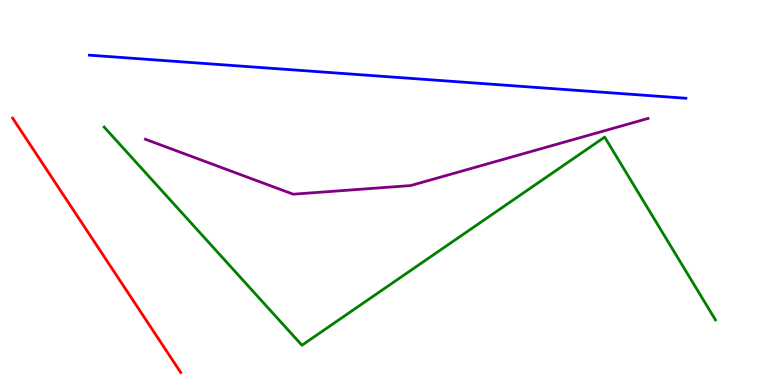[{'lines': ['blue', 'red'], 'intersections': []}, {'lines': ['green', 'red'], 'intersections': []}, {'lines': ['purple', 'red'], 'intersections': []}, {'lines': ['blue', 'green'], 'intersections': []}, {'lines': ['blue', 'purple'], 'intersections': []}, {'lines': ['green', 'purple'], 'intersections': []}]